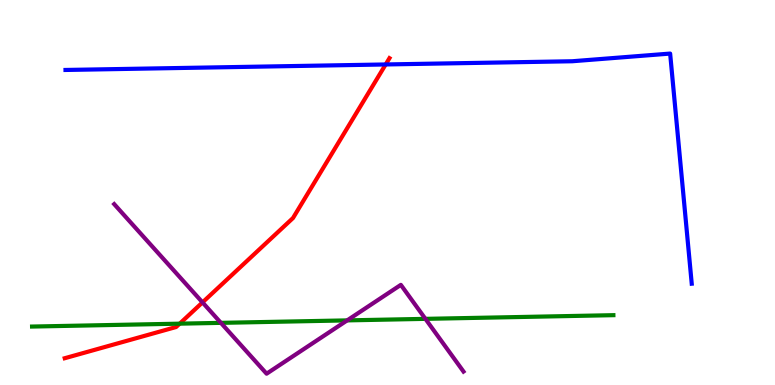[{'lines': ['blue', 'red'], 'intersections': [{'x': 4.98, 'y': 8.33}]}, {'lines': ['green', 'red'], 'intersections': [{'x': 2.32, 'y': 1.59}]}, {'lines': ['purple', 'red'], 'intersections': [{'x': 2.61, 'y': 2.15}]}, {'lines': ['blue', 'green'], 'intersections': []}, {'lines': ['blue', 'purple'], 'intersections': []}, {'lines': ['green', 'purple'], 'intersections': [{'x': 2.85, 'y': 1.61}, {'x': 4.48, 'y': 1.68}, {'x': 5.49, 'y': 1.72}]}]